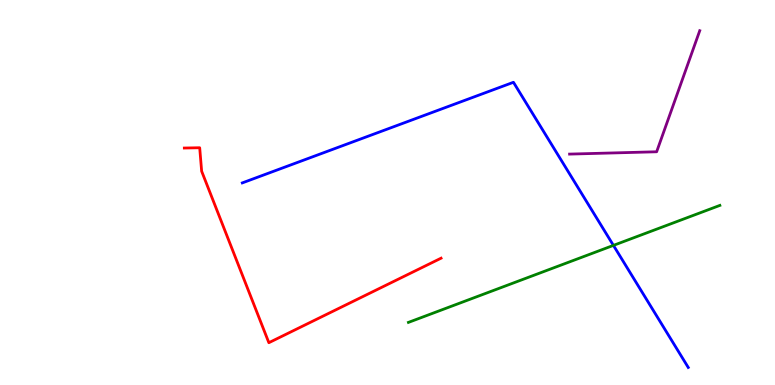[{'lines': ['blue', 'red'], 'intersections': []}, {'lines': ['green', 'red'], 'intersections': []}, {'lines': ['purple', 'red'], 'intersections': []}, {'lines': ['blue', 'green'], 'intersections': [{'x': 7.92, 'y': 3.63}]}, {'lines': ['blue', 'purple'], 'intersections': []}, {'lines': ['green', 'purple'], 'intersections': []}]